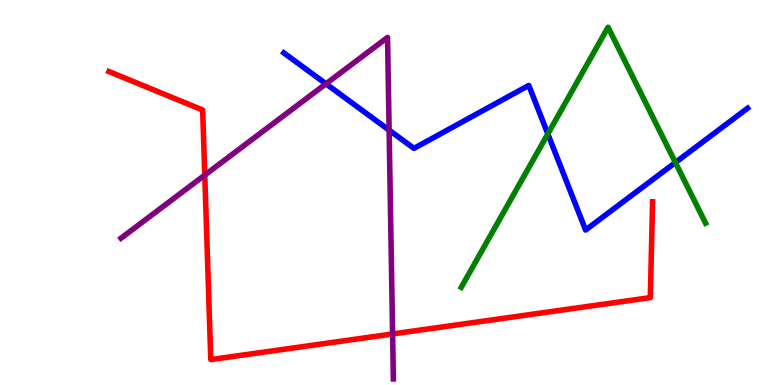[{'lines': ['blue', 'red'], 'intersections': []}, {'lines': ['green', 'red'], 'intersections': []}, {'lines': ['purple', 'red'], 'intersections': [{'x': 2.64, 'y': 5.45}, {'x': 5.07, 'y': 1.33}]}, {'lines': ['blue', 'green'], 'intersections': [{'x': 7.07, 'y': 6.52}, {'x': 8.71, 'y': 5.78}]}, {'lines': ['blue', 'purple'], 'intersections': [{'x': 4.21, 'y': 7.82}, {'x': 5.02, 'y': 6.62}]}, {'lines': ['green', 'purple'], 'intersections': []}]